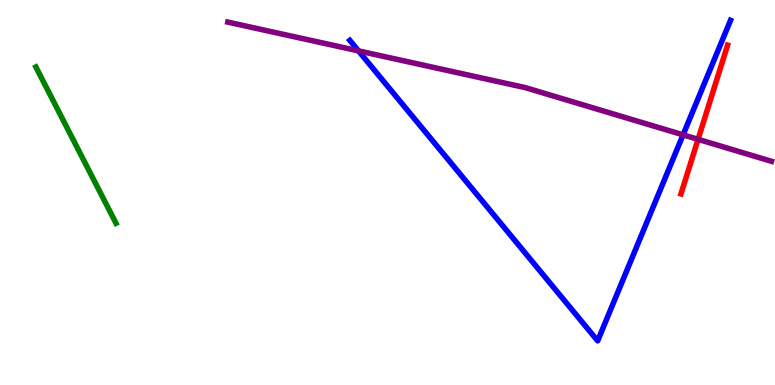[{'lines': ['blue', 'red'], 'intersections': []}, {'lines': ['green', 'red'], 'intersections': []}, {'lines': ['purple', 'red'], 'intersections': [{'x': 9.01, 'y': 6.38}]}, {'lines': ['blue', 'green'], 'intersections': []}, {'lines': ['blue', 'purple'], 'intersections': [{'x': 4.63, 'y': 8.68}, {'x': 8.81, 'y': 6.5}]}, {'lines': ['green', 'purple'], 'intersections': []}]